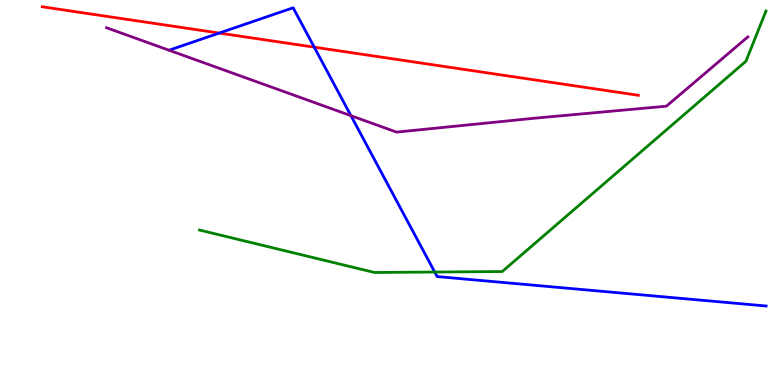[{'lines': ['blue', 'red'], 'intersections': [{'x': 2.83, 'y': 9.14}, {'x': 4.05, 'y': 8.77}]}, {'lines': ['green', 'red'], 'intersections': []}, {'lines': ['purple', 'red'], 'intersections': []}, {'lines': ['blue', 'green'], 'intersections': [{'x': 5.61, 'y': 2.93}]}, {'lines': ['blue', 'purple'], 'intersections': [{'x': 4.53, 'y': 6.99}]}, {'lines': ['green', 'purple'], 'intersections': []}]